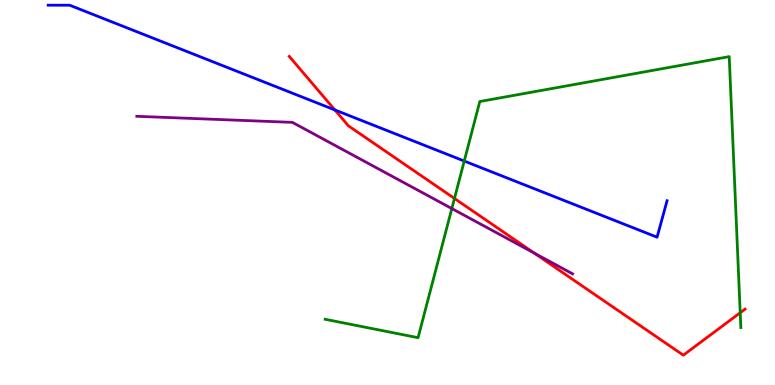[{'lines': ['blue', 'red'], 'intersections': [{'x': 4.32, 'y': 7.14}]}, {'lines': ['green', 'red'], 'intersections': [{'x': 5.86, 'y': 4.85}, {'x': 9.55, 'y': 1.88}]}, {'lines': ['purple', 'red'], 'intersections': [{'x': 6.9, 'y': 3.42}]}, {'lines': ['blue', 'green'], 'intersections': [{'x': 5.99, 'y': 5.82}]}, {'lines': ['blue', 'purple'], 'intersections': []}, {'lines': ['green', 'purple'], 'intersections': [{'x': 5.83, 'y': 4.58}]}]